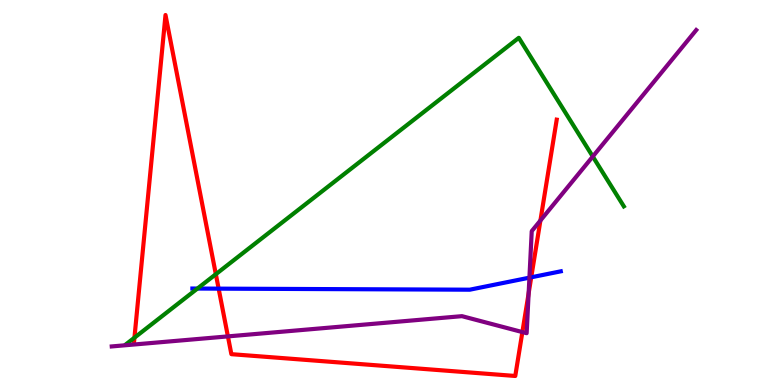[{'lines': ['blue', 'red'], 'intersections': [{'x': 2.82, 'y': 2.5}, {'x': 6.85, 'y': 2.8}]}, {'lines': ['green', 'red'], 'intersections': [{'x': 1.73, 'y': 1.23}, {'x': 2.78, 'y': 2.88}]}, {'lines': ['purple', 'red'], 'intersections': [{'x': 2.94, 'y': 1.26}, {'x': 6.74, 'y': 1.37}, {'x': 6.82, 'y': 2.38}, {'x': 6.97, 'y': 4.27}]}, {'lines': ['blue', 'green'], 'intersections': [{'x': 2.55, 'y': 2.5}]}, {'lines': ['blue', 'purple'], 'intersections': [{'x': 6.83, 'y': 2.79}]}, {'lines': ['green', 'purple'], 'intersections': [{'x': 7.65, 'y': 5.93}]}]